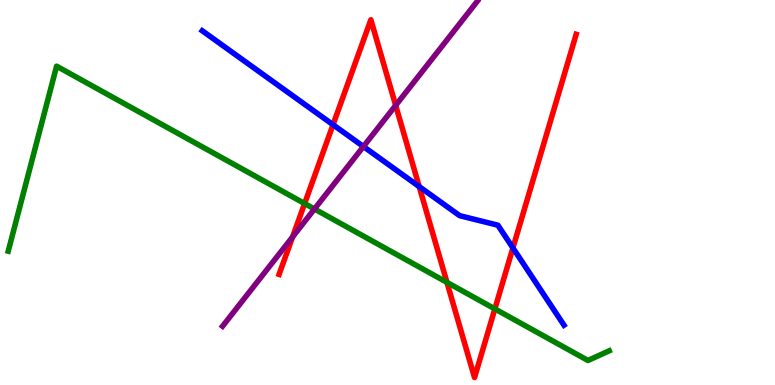[{'lines': ['blue', 'red'], 'intersections': [{'x': 4.3, 'y': 6.76}, {'x': 5.41, 'y': 5.15}, {'x': 6.62, 'y': 3.56}]}, {'lines': ['green', 'red'], 'intersections': [{'x': 3.93, 'y': 4.71}, {'x': 5.77, 'y': 2.67}, {'x': 6.39, 'y': 1.98}]}, {'lines': ['purple', 'red'], 'intersections': [{'x': 3.78, 'y': 3.85}, {'x': 5.11, 'y': 7.26}]}, {'lines': ['blue', 'green'], 'intersections': []}, {'lines': ['blue', 'purple'], 'intersections': [{'x': 4.69, 'y': 6.19}]}, {'lines': ['green', 'purple'], 'intersections': [{'x': 4.06, 'y': 4.57}]}]